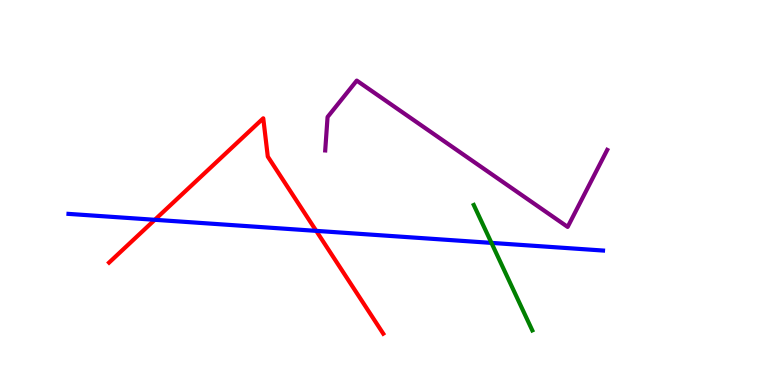[{'lines': ['blue', 'red'], 'intersections': [{'x': 2.0, 'y': 4.29}, {'x': 4.08, 'y': 4.0}]}, {'lines': ['green', 'red'], 'intersections': []}, {'lines': ['purple', 'red'], 'intersections': []}, {'lines': ['blue', 'green'], 'intersections': [{'x': 6.34, 'y': 3.69}]}, {'lines': ['blue', 'purple'], 'intersections': []}, {'lines': ['green', 'purple'], 'intersections': []}]